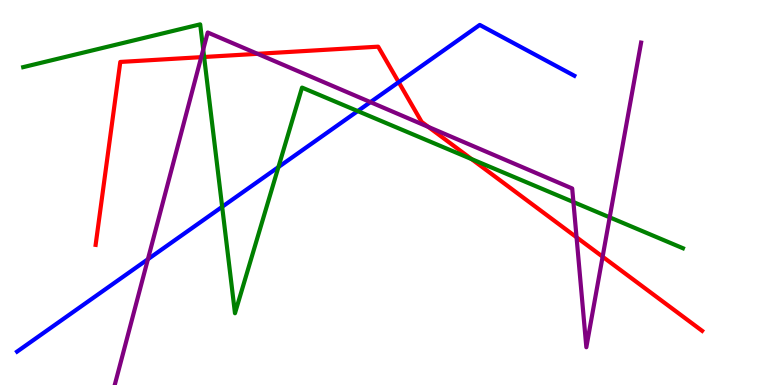[{'lines': ['blue', 'red'], 'intersections': [{'x': 5.14, 'y': 7.87}]}, {'lines': ['green', 'red'], 'intersections': [{'x': 2.63, 'y': 8.52}, {'x': 6.08, 'y': 5.87}]}, {'lines': ['purple', 'red'], 'intersections': [{'x': 2.6, 'y': 8.52}, {'x': 3.32, 'y': 8.6}, {'x': 5.53, 'y': 6.7}, {'x': 7.44, 'y': 3.84}, {'x': 7.78, 'y': 3.33}]}, {'lines': ['blue', 'green'], 'intersections': [{'x': 2.87, 'y': 4.63}, {'x': 3.59, 'y': 5.66}, {'x': 4.62, 'y': 7.11}]}, {'lines': ['blue', 'purple'], 'intersections': [{'x': 1.91, 'y': 3.27}, {'x': 4.78, 'y': 7.35}]}, {'lines': ['green', 'purple'], 'intersections': [{'x': 2.62, 'y': 8.71}, {'x': 7.4, 'y': 4.75}, {'x': 7.87, 'y': 4.35}]}]